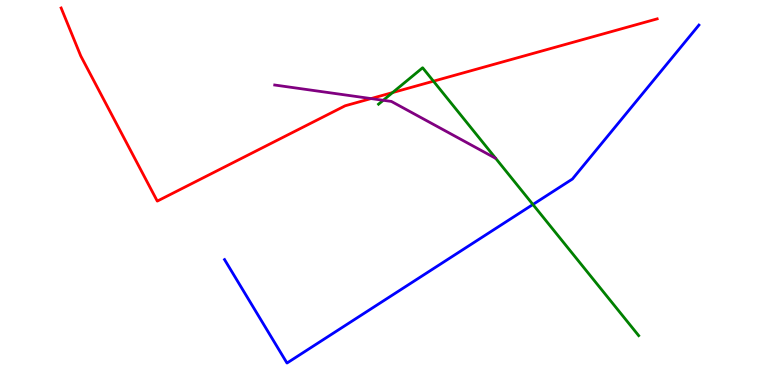[{'lines': ['blue', 'red'], 'intersections': []}, {'lines': ['green', 'red'], 'intersections': [{'x': 5.07, 'y': 7.6}, {'x': 5.59, 'y': 7.89}]}, {'lines': ['purple', 'red'], 'intersections': [{'x': 4.79, 'y': 7.44}]}, {'lines': ['blue', 'green'], 'intersections': [{'x': 6.88, 'y': 4.69}]}, {'lines': ['blue', 'purple'], 'intersections': []}, {'lines': ['green', 'purple'], 'intersections': [{'x': 4.95, 'y': 7.4}]}]